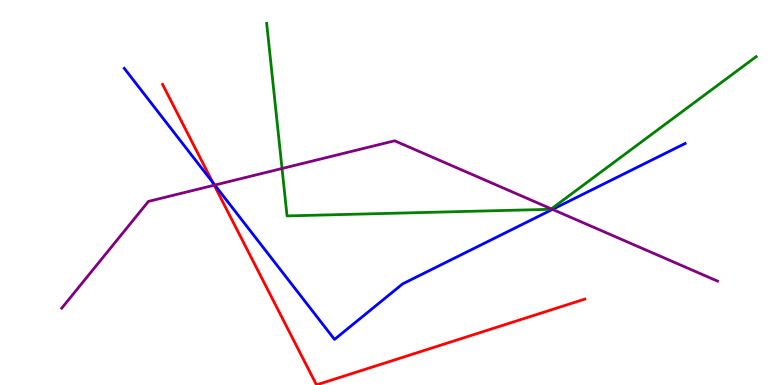[{'lines': ['blue', 'red'], 'intersections': [{'x': 2.75, 'y': 5.26}]}, {'lines': ['green', 'red'], 'intersections': []}, {'lines': ['purple', 'red'], 'intersections': [{'x': 2.76, 'y': 5.19}]}, {'lines': ['blue', 'green'], 'intersections': []}, {'lines': ['blue', 'purple'], 'intersections': [{'x': 2.77, 'y': 5.19}, {'x': 7.13, 'y': 4.56}]}, {'lines': ['green', 'purple'], 'intersections': [{'x': 3.64, 'y': 5.62}, {'x': 7.11, 'y': 4.57}]}]